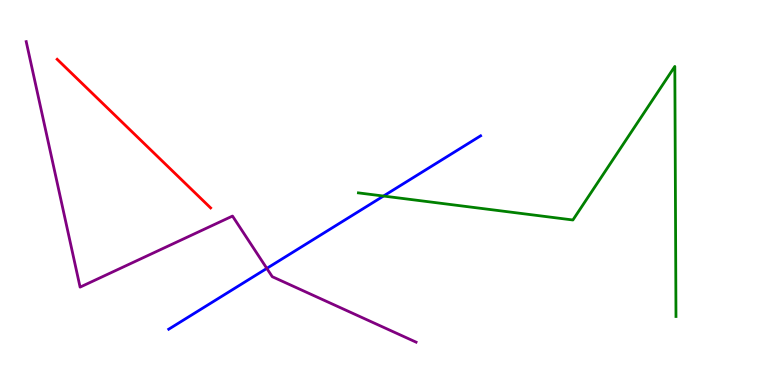[{'lines': ['blue', 'red'], 'intersections': []}, {'lines': ['green', 'red'], 'intersections': []}, {'lines': ['purple', 'red'], 'intersections': []}, {'lines': ['blue', 'green'], 'intersections': [{'x': 4.95, 'y': 4.91}]}, {'lines': ['blue', 'purple'], 'intersections': [{'x': 3.44, 'y': 3.03}]}, {'lines': ['green', 'purple'], 'intersections': []}]